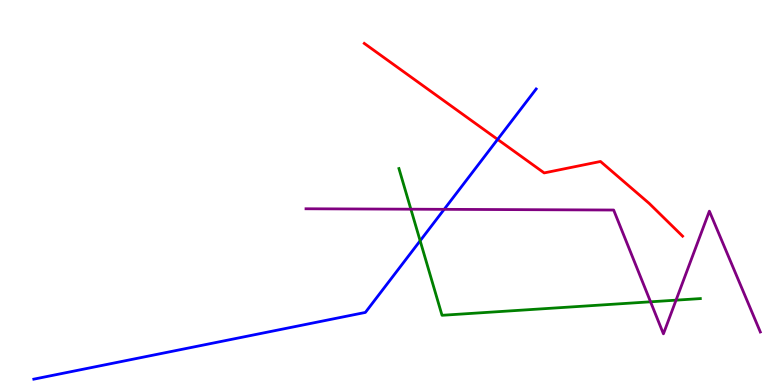[{'lines': ['blue', 'red'], 'intersections': [{'x': 6.42, 'y': 6.38}]}, {'lines': ['green', 'red'], 'intersections': []}, {'lines': ['purple', 'red'], 'intersections': []}, {'lines': ['blue', 'green'], 'intersections': [{'x': 5.42, 'y': 3.75}]}, {'lines': ['blue', 'purple'], 'intersections': [{'x': 5.73, 'y': 4.56}]}, {'lines': ['green', 'purple'], 'intersections': [{'x': 5.3, 'y': 4.57}, {'x': 8.39, 'y': 2.16}, {'x': 8.72, 'y': 2.2}]}]